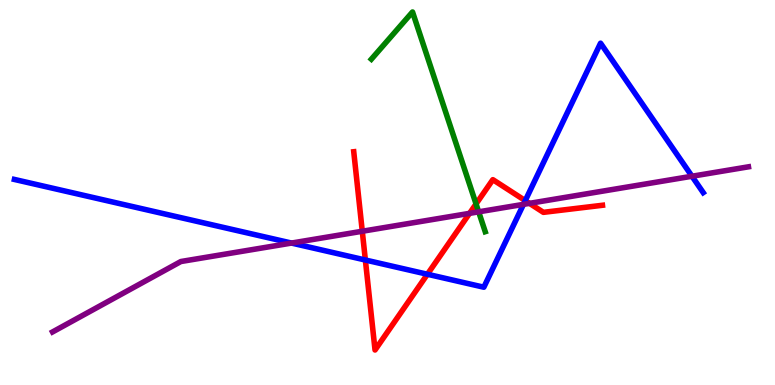[{'lines': ['blue', 'red'], 'intersections': [{'x': 4.71, 'y': 3.25}, {'x': 5.52, 'y': 2.88}, {'x': 6.78, 'y': 4.79}]}, {'lines': ['green', 'red'], 'intersections': [{'x': 6.14, 'y': 4.7}]}, {'lines': ['purple', 'red'], 'intersections': [{'x': 4.67, 'y': 3.99}, {'x': 6.06, 'y': 4.46}, {'x': 6.83, 'y': 4.72}]}, {'lines': ['blue', 'green'], 'intersections': []}, {'lines': ['blue', 'purple'], 'intersections': [{'x': 3.76, 'y': 3.69}, {'x': 6.75, 'y': 4.69}, {'x': 8.93, 'y': 5.42}]}, {'lines': ['green', 'purple'], 'intersections': [{'x': 6.18, 'y': 4.5}]}]